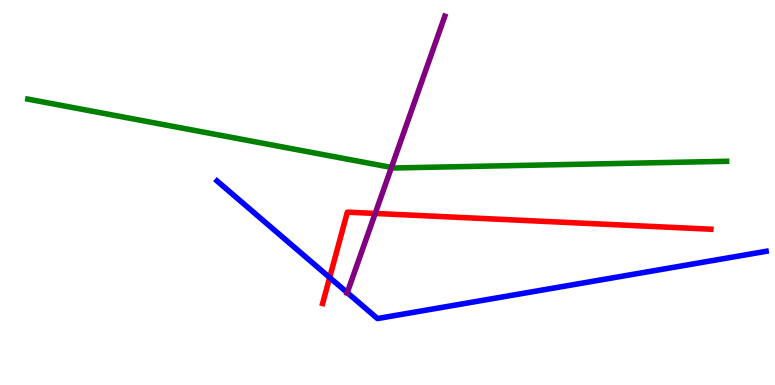[{'lines': ['blue', 'red'], 'intersections': [{'x': 4.25, 'y': 2.79}]}, {'lines': ['green', 'red'], 'intersections': []}, {'lines': ['purple', 'red'], 'intersections': [{'x': 4.84, 'y': 4.46}]}, {'lines': ['blue', 'green'], 'intersections': []}, {'lines': ['blue', 'purple'], 'intersections': [{'x': 4.48, 'y': 2.4}]}, {'lines': ['green', 'purple'], 'intersections': [{'x': 5.05, 'y': 5.65}]}]